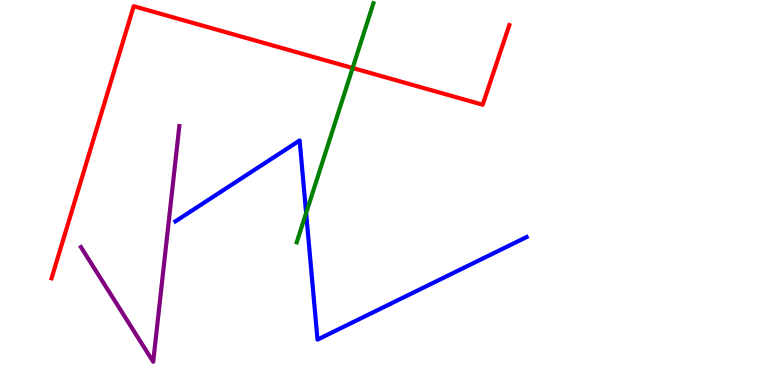[{'lines': ['blue', 'red'], 'intersections': []}, {'lines': ['green', 'red'], 'intersections': [{'x': 4.55, 'y': 8.23}]}, {'lines': ['purple', 'red'], 'intersections': []}, {'lines': ['blue', 'green'], 'intersections': [{'x': 3.95, 'y': 4.47}]}, {'lines': ['blue', 'purple'], 'intersections': []}, {'lines': ['green', 'purple'], 'intersections': []}]